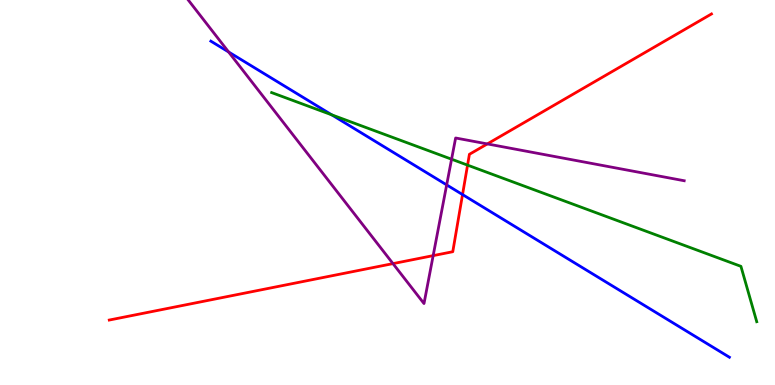[{'lines': ['blue', 'red'], 'intersections': [{'x': 5.97, 'y': 4.95}]}, {'lines': ['green', 'red'], 'intersections': [{'x': 6.03, 'y': 5.71}]}, {'lines': ['purple', 'red'], 'intersections': [{'x': 5.07, 'y': 3.15}, {'x': 5.59, 'y': 3.36}, {'x': 6.29, 'y': 6.26}]}, {'lines': ['blue', 'green'], 'intersections': [{'x': 4.28, 'y': 7.02}]}, {'lines': ['blue', 'purple'], 'intersections': [{'x': 2.95, 'y': 8.65}, {'x': 5.76, 'y': 5.2}]}, {'lines': ['green', 'purple'], 'intersections': [{'x': 5.83, 'y': 5.86}]}]